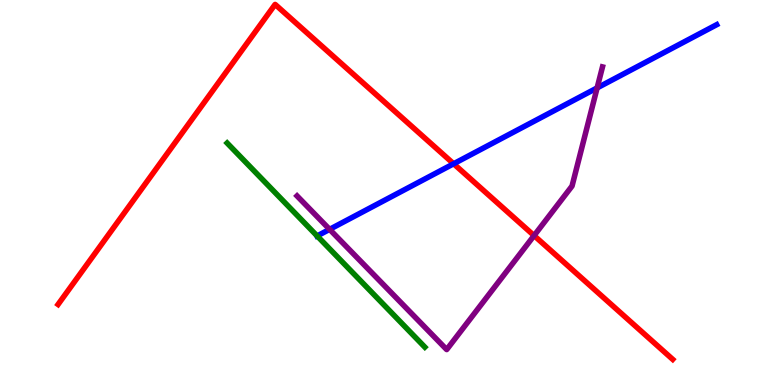[{'lines': ['blue', 'red'], 'intersections': [{'x': 5.85, 'y': 5.75}]}, {'lines': ['green', 'red'], 'intersections': []}, {'lines': ['purple', 'red'], 'intersections': [{'x': 6.89, 'y': 3.88}]}, {'lines': ['blue', 'green'], 'intersections': [{'x': 4.09, 'y': 3.87}]}, {'lines': ['blue', 'purple'], 'intersections': [{'x': 4.25, 'y': 4.04}, {'x': 7.7, 'y': 7.72}]}, {'lines': ['green', 'purple'], 'intersections': []}]